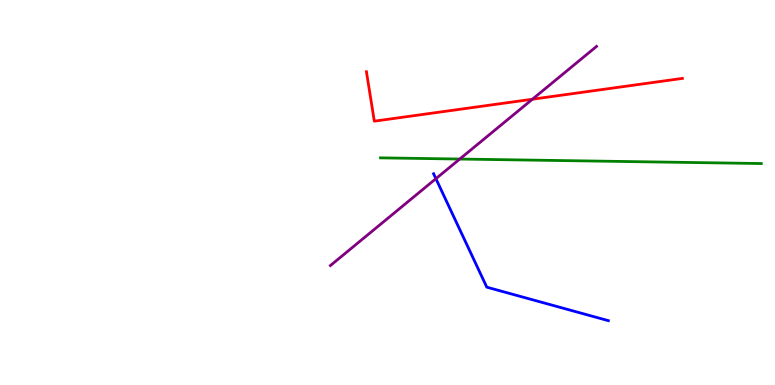[{'lines': ['blue', 'red'], 'intersections': []}, {'lines': ['green', 'red'], 'intersections': []}, {'lines': ['purple', 'red'], 'intersections': [{'x': 6.87, 'y': 7.42}]}, {'lines': ['blue', 'green'], 'intersections': []}, {'lines': ['blue', 'purple'], 'intersections': [{'x': 5.62, 'y': 5.36}]}, {'lines': ['green', 'purple'], 'intersections': [{'x': 5.93, 'y': 5.87}]}]